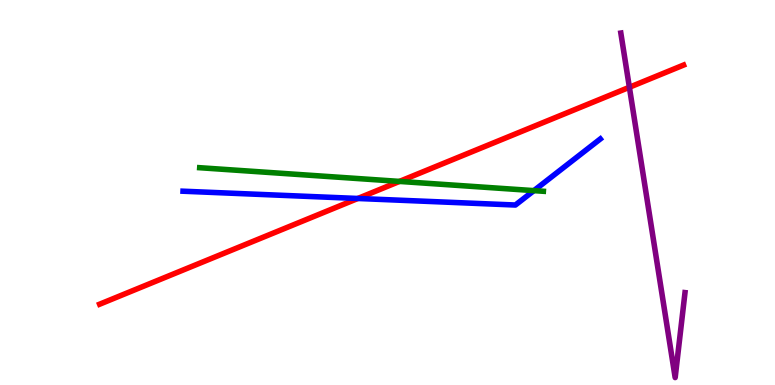[{'lines': ['blue', 'red'], 'intersections': [{'x': 4.62, 'y': 4.84}]}, {'lines': ['green', 'red'], 'intersections': [{'x': 5.15, 'y': 5.29}]}, {'lines': ['purple', 'red'], 'intersections': [{'x': 8.12, 'y': 7.73}]}, {'lines': ['blue', 'green'], 'intersections': [{'x': 6.89, 'y': 5.05}]}, {'lines': ['blue', 'purple'], 'intersections': []}, {'lines': ['green', 'purple'], 'intersections': []}]